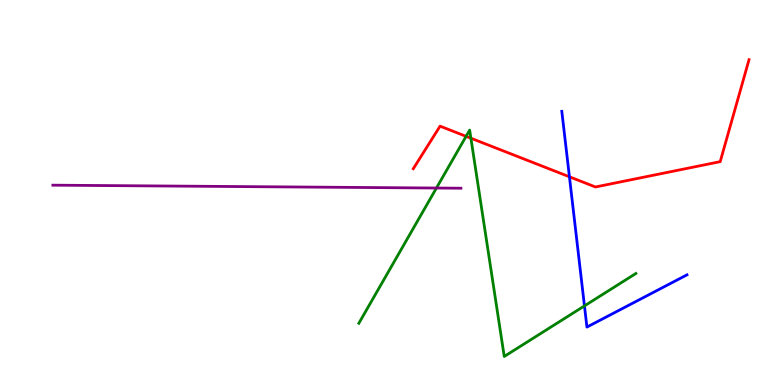[{'lines': ['blue', 'red'], 'intersections': [{'x': 7.35, 'y': 5.41}]}, {'lines': ['green', 'red'], 'intersections': [{'x': 6.01, 'y': 6.46}, {'x': 6.08, 'y': 6.41}]}, {'lines': ['purple', 'red'], 'intersections': []}, {'lines': ['blue', 'green'], 'intersections': [{'x': 7.54, 'y': 2.05}]}, {'lines': ['blue', 'purple'], 'intersections': []}, {'lines': ['green', 'purple'], 'intersections': [{'x': 5.63, 'y': 5.12}]}]